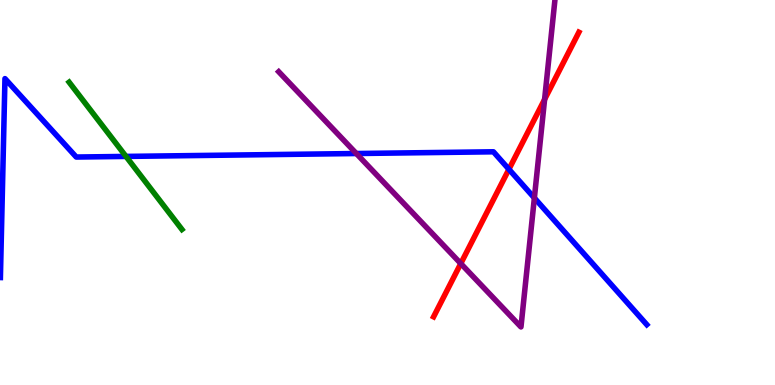[{'lines': ['blue', 'red'], 'intersections': [{'x': 6.57, 'y': 5.6}]}, {'lines': ['green', 'red'], 'intersections': []}, {'lines': ['purple', 'red'], 'intersections': [{'x': 5.95, 'y': 3.15}, {'x': 7.03, 'y': 7.42}]}, {'lines': ['blue', 'green'], 'intersections': [{'x': 1.63, 'y': 5.94}]}, {'lines': ['blue', 'purple'], 'intersections': [{'x': 4.6, 'y': 6.01}, {'x': 6.9, 'y': 4.86}]}, {'lines': ['green', 'purple'], 'intersections': []}]